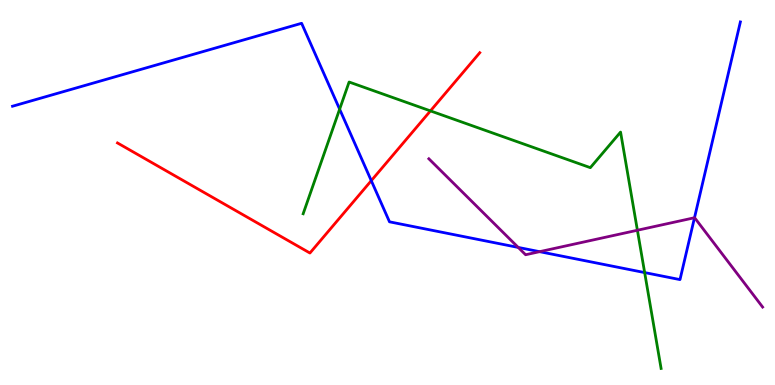[{'lines': ['blue', 'red'], 'intersections': [{'x': 4.79, 'y': 5.31}]}, {'lines': ['green', 'red'], 'intersections': [{'x': 5.55, 'y': 7.12}]}, {'lines': ['purple', 'red'], 'intersections': []}, {'lines': ['blue', 'green'], 'intersections': [{'x': 4.38, 'y': 7.16}, {'x': 8.32, 'y': 2.92}]}, {'lines': ['blue', 'purple'], 'intersections': [{'x': 6.69, 'y': 3.57}, {'x': 6.96, 'y': 3.46}, {'x': 8.96, 'y': 4.34}]}, {'lines': ['green', 'purple'], 'intersections': [{'x': 8.22, 'y': 4.02}]}]